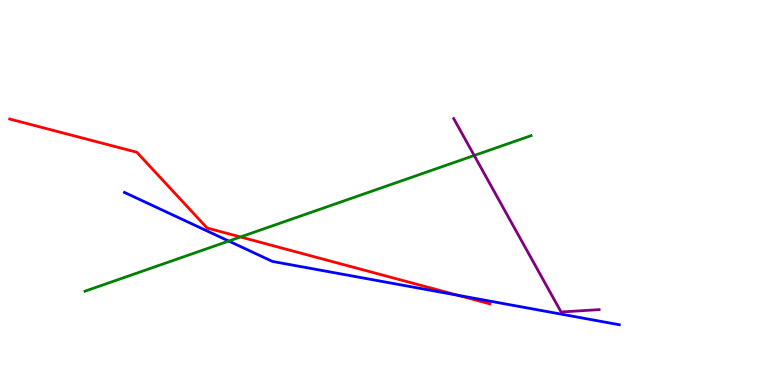[{'lines': ['blue', 'red'], 'intersections': [{'x': 5.91, 'y': 2.33}]}, {'lines': ['green', 'red'], 'intersections': [{'x': 3.1, 'y': 3.84}]}, {'lines': ['purple', 'red'], 'intersections': []}, {'lines': ['blue', 'green'], 'intersections': [{'x': 2.95, 'y': 3.74}]}, {'lines': ['blue', 'purple'], 'intersections': []}, {'lines': ['green', 'purple'], 'intersections': [{'x': 6.12, 'y': 5.96}]}]